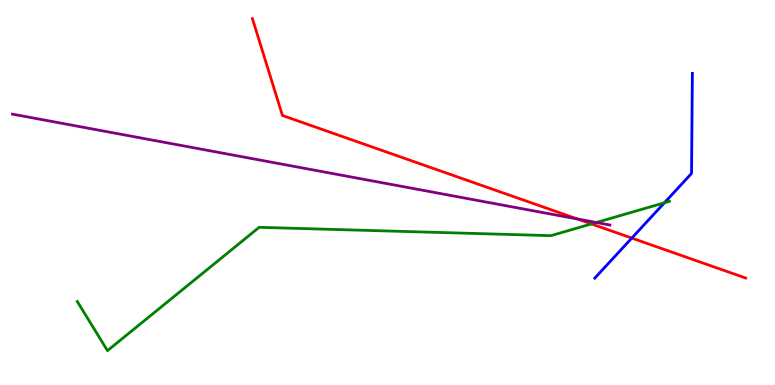[{'lines': ['blue', 'red'], 'intersections': [{'x': 8.15, 'y': 3.82}]}, {'lines': ['green', 'red'], 'intersections': [{'x': 7.63, 'y': 4.18}]}, {'lines': ['purple', 'red'], 'intersections': [{'x': 7.45, 'y': 4.31}]}, {'lines': ['blue', 'green'], 'intersections': [{'x': 8.57, 'y': 4.73}]}, {'lines': ['blue', 'purple'], 'intersections': []}, {'lines': ['green', 'purple'], 'intersections': [{'x': 7.69, 'y': 4.22}]}]